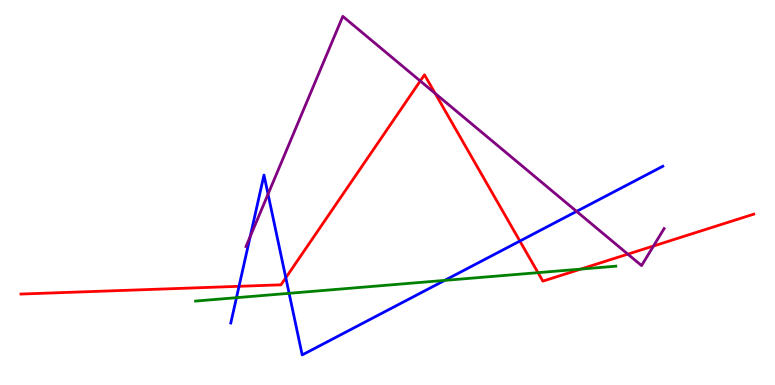[{'lines': ['blue', 'red'], 'intersections': [{'x': 3.08, 'y': 2.56}, {'x': 3.69, 'y': 2.79}, {'x': 6.71, 'y': 3.74}]}, {'lines': ['green', 'red'], 'intersections': [{'x': 6.94, 'y': 2.92}, {'x': 7.49, 'y': 3.01}]}, {'lines': ['purple', 'red'], 'intersections': [{'x': 5.42, 'y': 7.9}, {'x': 5.62, 'y': 7.57}, {'x': 8.1, 'y': 3.4}, {'x': 8.43, 'y': 3.61}]}, {'lines': ['blue', 'green'], 'intersections': [{'x': 3.05, 'y': 2.27}, {'x': 3.73, 'y': 2.38}, {'x': 5.74, 'y': 2.72}]}, {'lines': ['blue', 'purple'], 'intersections': [{'x': 3.23, 'y': 3.85}, {'x': 3.46, 'y': 4.96}, {'x': 7.44, 'y': 4.51}]}, {'lines': ['green', 'purple'], 'intersections': []}]